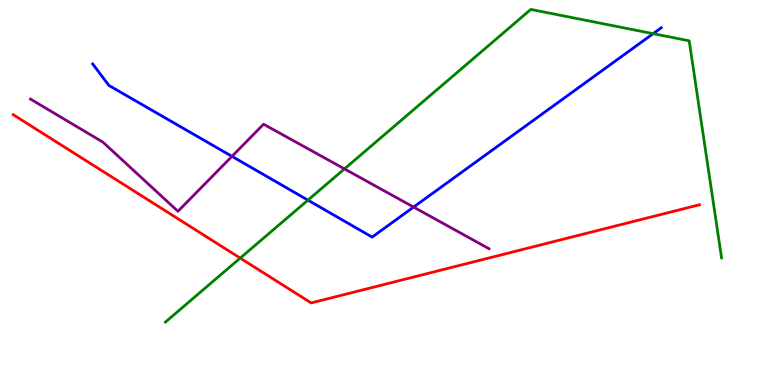[{'lines': ['blue', 'red'], 'intersections': []}, {'lines': ['green', 'red'], 'intersections': [{'x': 3.1, 'y': 3.3}]}, {'lines': ['purple', 'red'], 'intersections': []}, {'lines': ['blue', 'green'], 'intersections': [{'x': 3.97, 'y': 4.8}, {'x': 8.43, 'y': 9.13}]}, {'lines': ['blue', 'purple'], 'intersections': [{'x': 2.99, 'y': 5.94}, {'x': 5.34, 'y': 4.62}]}, {'lines': ['green', 'purple'], 'intersections': [{'x': 4.44, 'y': 5.61}]}]